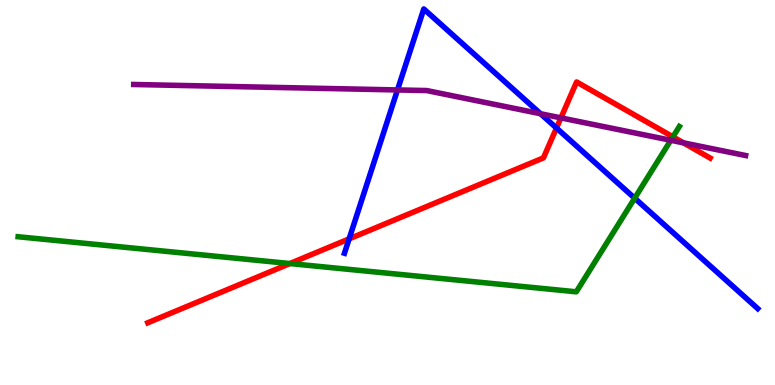[{'lines': ['blue', 'red'], 'intersections': [{'x': 4.5, 'y': 3.8}, {'x': 7.18, 'y': 6.67}]}, {'lines': ['green', 'red'], 'intersections': [{'x': 3.74, 'y': 3.15}, {'x': 8.68, 'y': 6.45}]}, {'lines': ['purple', 'red'], 'intersections': [{'x': 7.24, 'y': 6.94}, {'x': 8.82, 'y': 6.29}]}, {'lines': ['blue', 'green'], 'intersections': [{'x': 8.19, 'y': 4.85}]}, {'lines': ['blue', 'purple'], 'intersections': [{'x': 5.13, 'y': 7.66}, {'x': 6.98, 'y': 7.05}]}, {'lines': ['green', 'purple'], 'intersections': [{'x': 8.66, 'y': 6.36}]}]